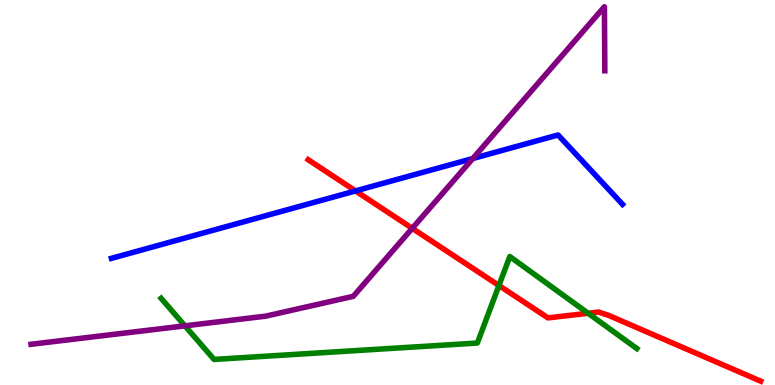[{'lines': ['blue', 'red'], 'intersections': [{'x': 4.59, 'y': 5.04}]}, {'lines': ['green', 'red'], 'intersections': [{'x': 6.44, 'y': 2.58}, {'x': 7.59, 'y': 1.86}]}, {'lines': ['purple', 'red'], 'intersections': [{'x': 5.32, 'y': 4.07}]}, {'lines': ['blue', 'green'], 'intersections': []}, {'lines': ['blue', 'purple'], 'intersections': [{'x': 6.1, 'y': 5.88}]}, {'lines': ['green', 'purple'], 'intersections': [{'x': 2.39, 'y': 1.54}]}]